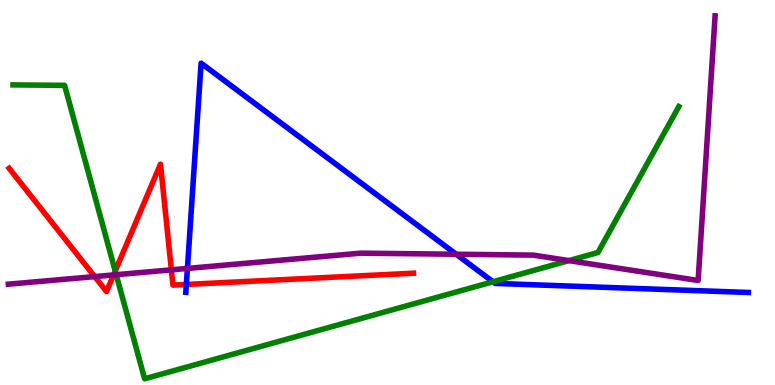[{'lines': ['blue', 'red'], 'intersections': [{'x': 2.4, 'y': 2.61}]}, {'lines': ['green', 'red'], 'intersections': [{'x': 1.49, 'y': 2.96}]}, {'lines': ['purple', 'red'], 'intersections': [{'x': 1.22, 'y': 2.82}, {'x': 1.47, 'y': 2.86}, {'x': 2.21, 'y': 2.99}]}, {'lines': ['blue', 'green'], 'intersections': [{'x': 6.36, 'y': 2.68}]}, {'lines': ['blue', 'purple'], 'intersections': [{'x': 2.42, 'y': 3.03}, {'x': 5.89, 'y': 3.4}]}, {'lines': ['green', 'purple'], 'intersections': [{'x': 1.5, 'y': 2.86}, {'x': 7.34, 'y': 3.23}]}]